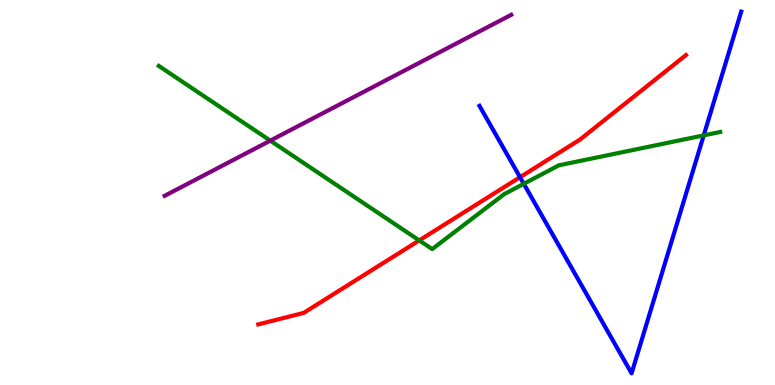[{'lines': ['blue', 'red'], 'intersections': [{'x': 6.71, 'y': 5.4}]}, {'lines': ['green', 'red'], 'intersections': [{'x': 5.41, 'y': 3.76}]}, {'lines': ['purple', 'red'], 'intersections': []}, {'lines': ['blue', 'green'], 'intersections': [{'x': 6.76, 'y': 5.23}, {'x': 9.08, 'y': 6.48}]}, {'lines': ['blue', 'purple'], 'intersections': []}, {'lines': ['green', 'purple'], 'intersections': [{'x': 3.49, 'y': 6.35}]}]